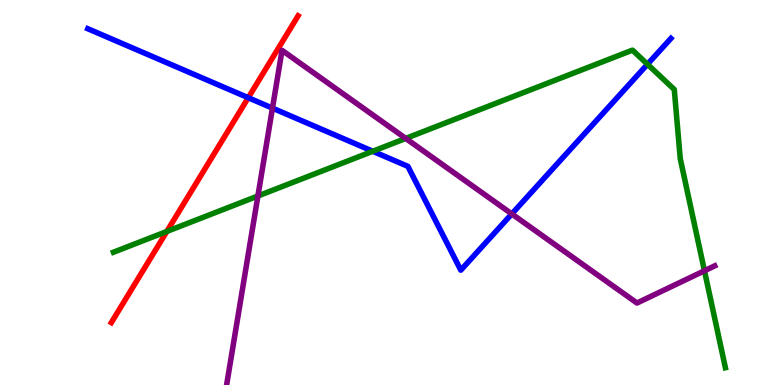[{'lines': ['blue', 'red'], 'intersections': [{'x': 3.2, 'y': 7.46}]}, {'lines': ['green', 'red'], 'intersections': [{'x': 2.15, 'y': 3.99}]}, {'lines': ['purple', 'red'], 'intersections': []}, {'lines': ['blue', 'green'], 'intersections': [{'x': 4.81, 'y': 6.07}, {'x': 8.35, 'y': 8.33}]}, {'lines': ['blue', 'purple'], 'intersections': [{'x': 3.52, 'y': 7.19}, {'x': 6.6, 'y': 4.44}]}, {'lines': ['green', 'purple'], 'intersections': [{'x': 3.33, 'y': 4.91}, {'x': 5.24, 'y': 6.4}, {'x': 9.09, 'y': 2.97}]}]